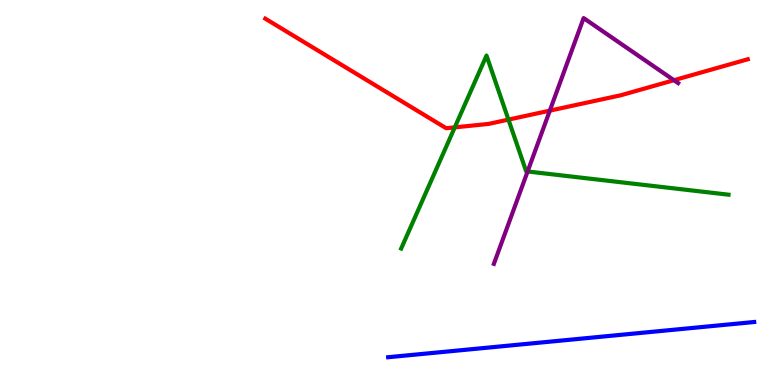[{'lines': ['blue', 'red'], 'intersections': []}, {'lines': ['green', 'red'], 'intersections': [{'x': 5.87, 'y': 6.69}, {'x': 6.56, 'y': 6.89}]}, {'lines': ['purple', 'red'], 'intersections': [{'x': 7.09, 'y': 7.13}, {'x': 8.7, 'y': 7.92}]}, {'lines': ['blue', 'green'], 'intersections': []}, {'lines': ['blue', 'purple'], 'intersections': []}, {'lines': ['green', 'purple'], 'intersections': [{'x': 6.81, 'y': 5.55}]}]